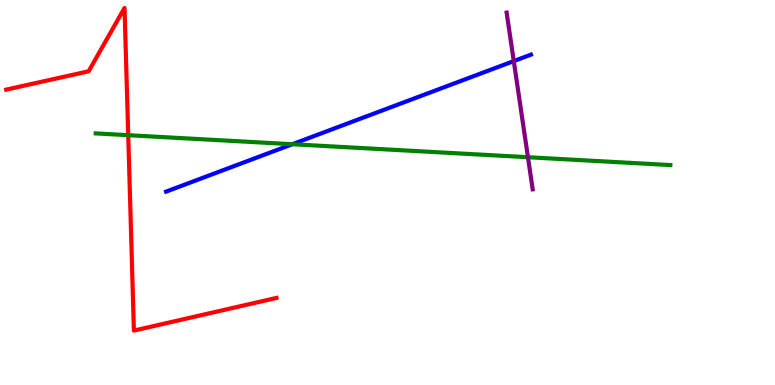[{'lines': ['blue', 'red'], 'intersections': []}, {'lines': ['green', 'red'], 'intersections': [{'x': 1.65, 'y': 6.49}]}, {'lines': ['purple', 'red'], 'intersections': []}, {'lines': ['blue', 'green'], 'intersections': [{'x': 3.77, 'y': 6.25}]}, {'lines': ['blue', 'purple'], 'intersections': [{'x': 6.63, 'y': 8.41}]}, {'lines': ['green', 'purple'], 'intersections': [{'x': 6.81, 'y': 5.92}]}]